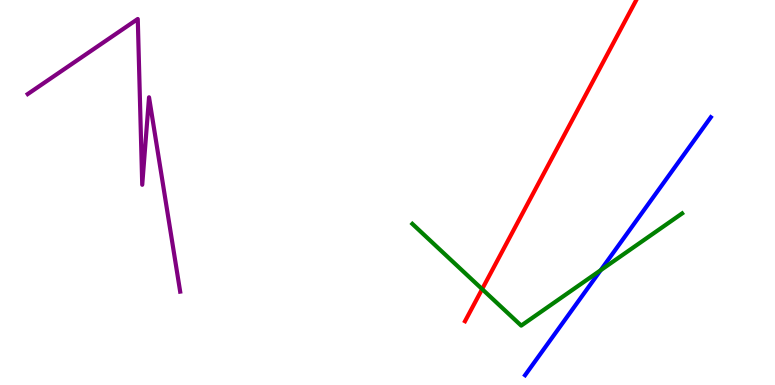[{'lines': ['blue', 'red'], 'intersections': []}, {'lines': ['green', 'red'], 'intersections': [{'x': 6.22, 'y': 2.49}]}, {'lines': ['purple', 'red'], 'intersections': []}, {'lines': ['blue', 'green'], 'intersections': [{'x': 7.75, 'y': 2.98}]}, {'lines': ['blue', 'purple'], 'intersections': []}, {'lines': ['green', 'purple'], 'intersections': []}]